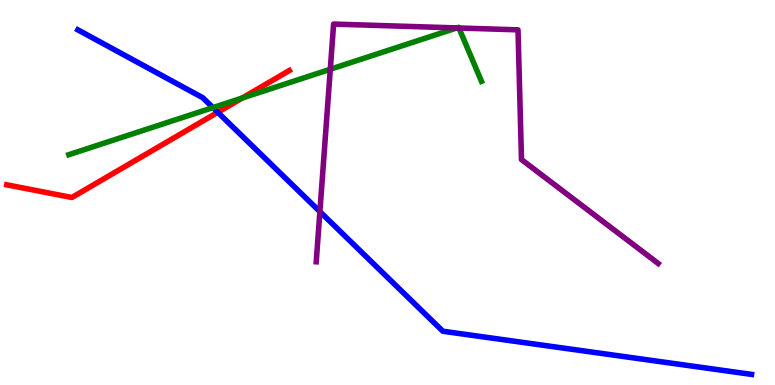[{'lines': ['blue', 'red'], 'intersections': [{'x': 2.81, 'y': 7.08}]}, {'lines': ['green', 'red'], 'intersections': [{'x': 3.13, 'y': 7.45}]}, {'lines': ['purple', 'red'], 'intersections': []}, {'lines': ['blue', 'green'], 'intersections': [{'x': 2.75, 'y': 7.21}]}, {'lines': ['blue', 'purple'], 'intersections': [{'x': 4.13, 'y': 4.5}]}, {'lines': ['green', 'purple'], 'intersections': [{'x': 4.26, 'y': 8.2}, {'x': 5.89, 'y': 9.27}, {'x': 5.92, 'y': 9.27}]}]